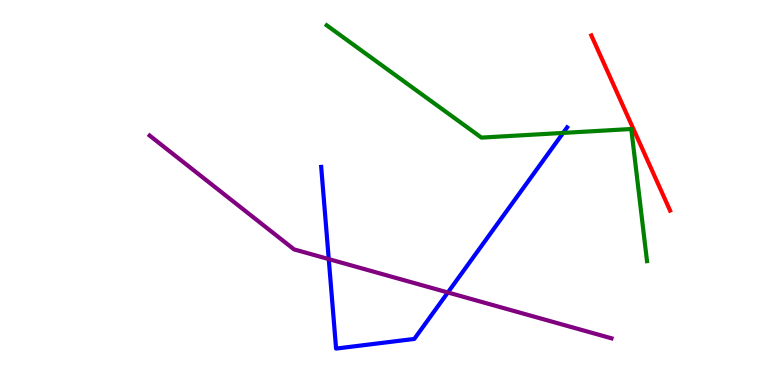[{'lines': ['blue', 'red'], 'intersections': []}, {'lines': ['green', 'red'], 'intersections': []}, {'lines': ['purple', 'red'], 'intersections': []}, {'lines': ['blue', 'green'], 'intersections': [{'x': 7.27, 'y': 6.55}]}, {'lines': ['blue', 'purple'], 'intersections': [{'x': 4.24, 'y': 3.27}, {'x': 5.78, 'y': 2.4}]}, {'lines': ['green', 'purple'], 'intersections': []}]